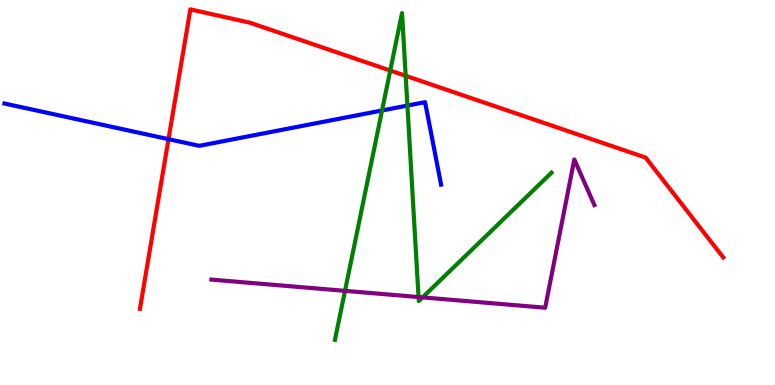[{'lines': ['blue', 'red'], 'intersections': [{'x': 2.17, 'y': 6.39}]}, {'lines': ['green', 'red'], 'intersections': [{'x': 5.04, 'y': 8.17}, {'x': 5.23, 'y': 8.03}]}, {'lines': ['purple', 'red'], 'intersections': []}, {'lines': ['blue', 'green'], 'intersections': [{'x': 4.93, 'y': 7.13}, {'x': 5.26, 'y': 7.26}]}, {'lines': ['blue', 'purple'], 'intersections': []}, {'lines': ['green', 'purple'], 'intersections': [{'x': 4.45, 'y': 2.45}, {'x': 5.4, 'y': 2.28}, {'x': 5.45, 'y': 2.28}]}]